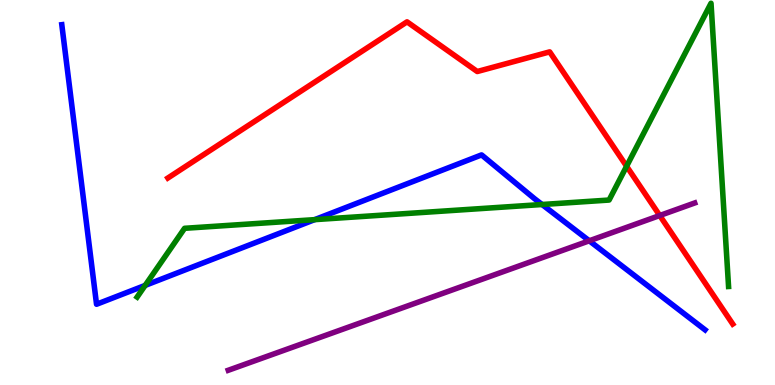[{'lines': ['blue', 'red'], 'intersections': []}, {'lines': ['green', 'red'], 'intersections': [{'x': 8.09, 'y': 5.68}]}, {'lines': ['purple', 'red'], 'intersections': [{'x': 8.51, 'y': 4.4}]}, {'lines': ['blue', 'green'], 'intersections': [{'x': 1.87, 'y': 2.59}, {'x': 4.06, 'y': 4.29}, {'x': 6.99, 'y': 4.69}]}, {'lines': ['blue', 'purple'], 'intersections': [{'x': 7.6, 'y': 3.75}]}, {'lines': ['green', 'purple'], 'intersections': []}]